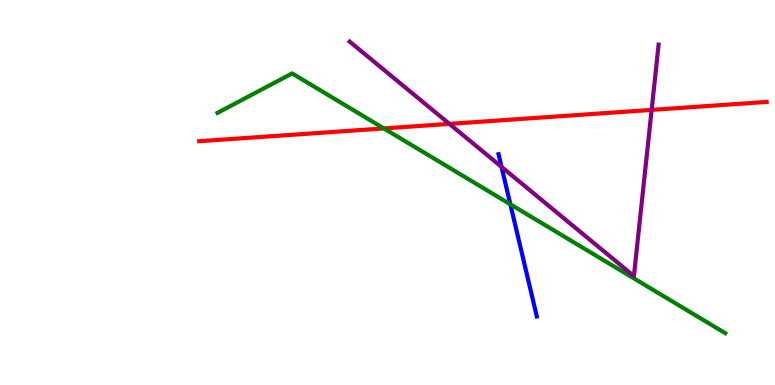[{'lines': ['blue', 'red'], 'intersections': []}, {'lines': ['green', 'red'], 'intersections': [{'x': 4.95, 'y': 6.66}]}, {'lines': ['purple', 'red'], 'intersections': [{'x': 5.8, 'y': 6.78}, {'x': 8.41, 'y': 7.15}]}, {'lines': ['blue', 'green'], 'intersections': [{'x': 6.59, 'y': 4.69}]}, {'lines': ['blue', 'purple'], 'intersections': [{'x': 6.47, 'y': 5.67}]}, {'lines': ['green', 'purple'], 'intersections': []}]